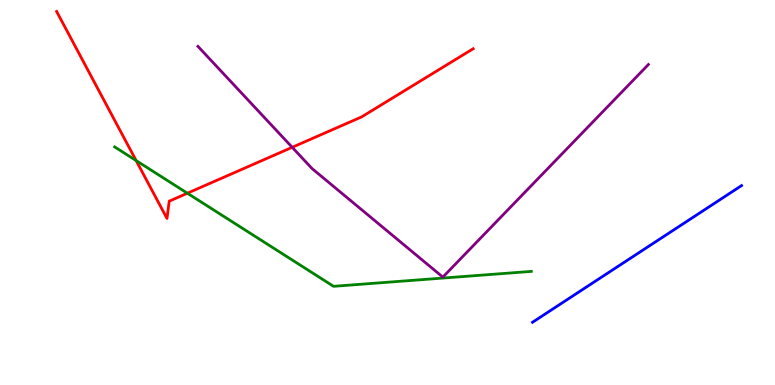[{'lines': ['blue', 'red'], 'intersections': []}, {'lines': ['green', 'red'], 'intersections': [{'x': 1.76, 'y': 5.83}, {'x': 2.42, 'y': 4.98}]}, {'lines': ['purple', 'red'], 'intersections': [{'x': 3.77, 'y': 6.17}]}, {'lines': ['blue', 'green'], 'intersections': []}, {'lines': ['blue', 'purple'], 'intersections': []}, {'lines': ['green', 'purple'], 'intersections': []}]